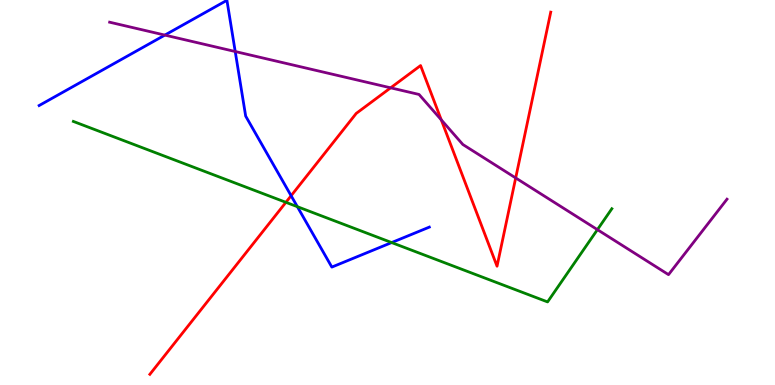[{'lines': ['blue', 'red'], 'intersections': [{'x': 3.76, 'y': 4.92}]}, {'lines': ['green', 'red'], 'intersections': [{'x': 3.69, 'y': 4.74}]}, {'lines': ['purple', 'red'], 'intersections': [{'x': 5.04, 'y': 7.72}, {'x': 5.69, 'y': 6.89}, {'x': 6.65, 'y': 5.38}]}, {'lines': ['blue', 'green'], 'intersections': [{'x': 3.84, 'y': 4.63}, {'x': 5.05, 'y': 3.7}]}, {'lines': ['blue', 'purple'], 'intersections': [{'x': 2.13, 'y': 9.09}, {'x': 3.04, 'y': 8.66}]}, {'lines': ['green', 'purple'], 'intersections': [{'x': 7.71, 'y': 4.04}]}]